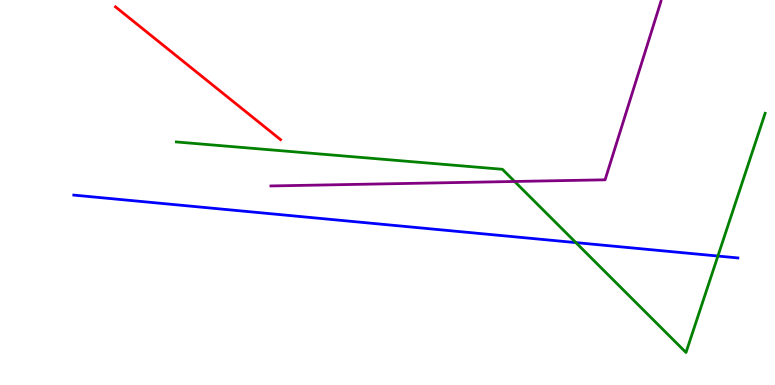[{'lines': ['blue', 'red'], 'intersections': []}, {'lines': ['green', 'red'], 'intersections': []}, {'lines': ['purple', 'red'], 'intersections': []}, {'lines': ['blue', 'green'], 'intersections': [{'x': 7.43, 'y': 3.7}, {'x': 9.26, 'y': 3.35}]}, {'lines': ['blue', 'purple'], 'intersections': []}, {'lines': ['green', 'purple'], 'intersections': [{'x': 6.64, 'y': 5.29}]}]